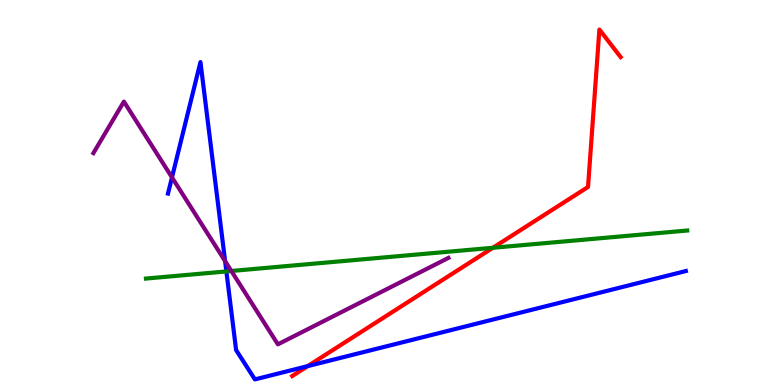[{'lines': ['blue', 'red'], 'intersections': [{'x': 3.97, 'y': 0.49}]}, {'lines': ['green', 'red'], 'intersections': [{'x': 6.36, 'y': 3.56}]}, {'lines': ['purple', 'red'], 'intersections': []}, {'lines': ['blue', 'green'], 'intersections': [{'x': 2.92, 'y': 2.95}]}, {'lines': ['blue', 'purple'], 'intersections': [{'x': 2.22, 'y': 5.39}, {'x': 2.9, 'y': 3.22}]}, {'lines': ['green', 'purple'], 'intersections': [{'x': 2.99, 'y': 2.96}]}]